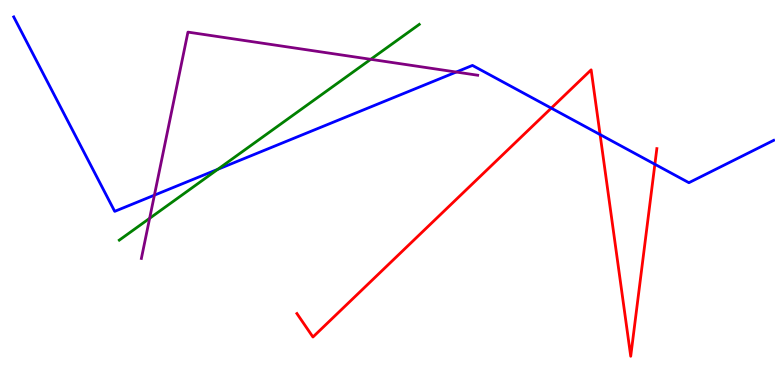[{'lines': ['blue', 'red'], 'intersections': [{'x': 7.11, 'y': 7.19}, {'x': 7.74, 'y': 6.5}, {'x': 8.45, 'y': 5.73}]}, {'lines': ['green', 'red'], 'intersections': []}, {'lines': ['purple', 'red'], 'intersections': []}, {'lines': ['blue', 'green'], 'intersections': [{'x': 2.81, 'y': 5.6}]}, {'lines': ['blue', 'purple'], 'intersections': [{'x': 1.99, 'y': 4.93}, {'x': 5.89, 'y': 8.13}]}, {'lines': ['green', 'purple'], 'intersections': [{'x': 1.93, 'y': 4.33}, {'x': 4.78, 'y': 8.46}]}]